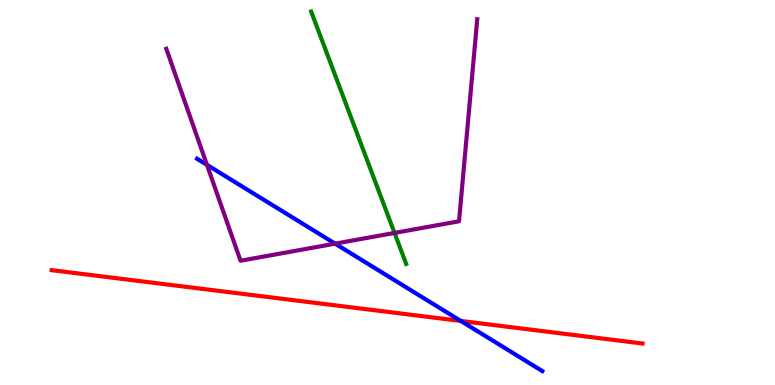[{'lines': ['blue', 'red'], 'intersections': [{'x': 5.95, 'y': 1.66}]}, {'lines': ['green', 'red'], 'intersections': []}, {'lines': ['purple', 'red'], 'intersections': []}, {'lines': ['blue', 'green'], 'intersections': []}, {'lines': ['blue', 'purple'], 'intersections': [{'x': 2.67, 'y': 5.72}, {'x': 4.32, 'y': 3.67}]}, {'lines': ['green', 'purple'], 'intersections': [{'x': 5.09, 'y': 3.95}]}]